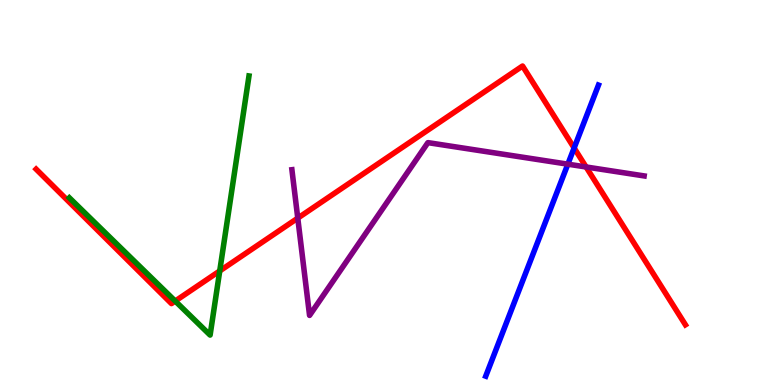[{'lines': ['blue', 'red'], 'intersections': [{'x': 7.41, 'y': 6.16}]}, {'lines': ['green', 'red'], 'intersections': [{'x': 2.26, 'y': 2.18}, {'x': 2.84, 'y': 2.96}]}, {'lines': ['purple', 'red'], 'intersections': [{'x': 3.84, 'y': 4.33}, {'x': 7.56, 'y': 5.66}]}, {'lines': ['blue', 'green'], 'intersections': []}, {'lines': ['blue', 'purple'], 'intersections': [{'x': 7.33, 'y': 5.74}]}, {'lines': ['green', 'purple'], 'intersections': []}]